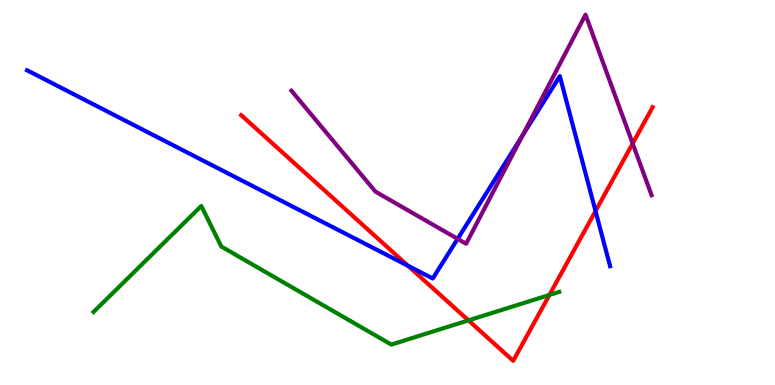[{'lines': ['blue', 'red'], 'intersections': [{'x': 5.26, 'y': 3.1}, {'x': 7.68, 'y': 4.52}]}, {'lines': ['green', 'red'], 'intersections': [{'x': 6.04, 'y': 1.68}, {'x': 7.09, 'y': 2.34}]}, {'lines': ['purple', 'red'], 'intersections': [{'x': 8.16, 'y': 6.27}]}, {'lines': ['blue', 'green'], 'intersections': []}, {'lines': ['blue', 'purple'], 'intersections': [{'x': 5.9, 'y': 3.8}, {'x': 6.74, 'y': 6.48}]}, {'lines': ['green', 'purple'], 'intersections': []}]